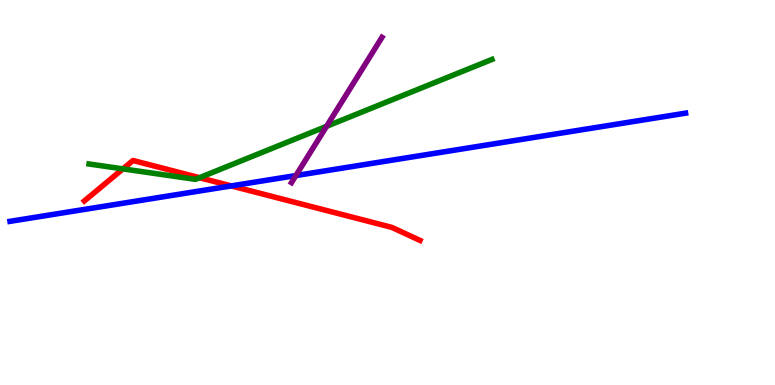[{'lines': ['blue', 'red'], 'intersections': [{'x': 2.98, 'y': 5.17}]}, {'lines': ['green', 'red'], 'intersections': [{'x': 1.59, 'y': 5.61}, {'x': 2.57, 'y': 5.38}]}, {'lines': ['purple', 'red'], 'intersections': []}, {'lines': ['blue', 'green'], 'intersections': []}, {'lines': ['blue', 'purple'], 'intersections': [{'x': 3.82, 'y': 5.44}]}, {'lines': ['green', 'purple'], 'intersections': [{'x': 4.21, 'y': 6.72}]}]